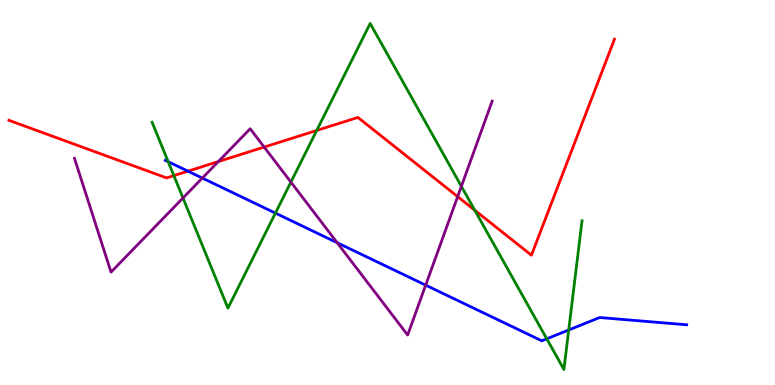[{'lines': ['blue', 'red'], 'intersections': [{'x': 2.43, 'y': 5.55}]}, {'lines': ['green', 'red'], 'intersections': [{'x': 2.24, 'y': 5.44}, {'x': 4.09, 'y': 6.61}, {'x': 6.13, 'y': 4.54}]}, {'lines': ['purple', 'red'], 'intersections': [{'x': 2.82, 'y': 5.8}, {'x': 3.41, 'y': 6.18}, {'x': 5.91, 'y': 4.89}]}, {'lines': ['blue', 'green'], 'intersections': [{'x': 2.17, 'y': 5.8}, {'x': 3.55, 'y': 4.46}, {'x': 7.05, 'y': 1.2}, {'x': 7.34, 'y': 1.43}]}, {'lines': ['blue', 'purple'], 'intersections': [{'x': 2.61, 'y': 5.37}, {'x': 4.35, 'y': 3.7}, {'x': 5.49, 'y': 2.59}]}, {'lines': ['green', 'purple'], 'intersections': [{'x': 2.36, 'y': 4.86}, {'x': 3.75, 'y': 5.27}, {'x': 5.95, 'y': 5.16}]}]